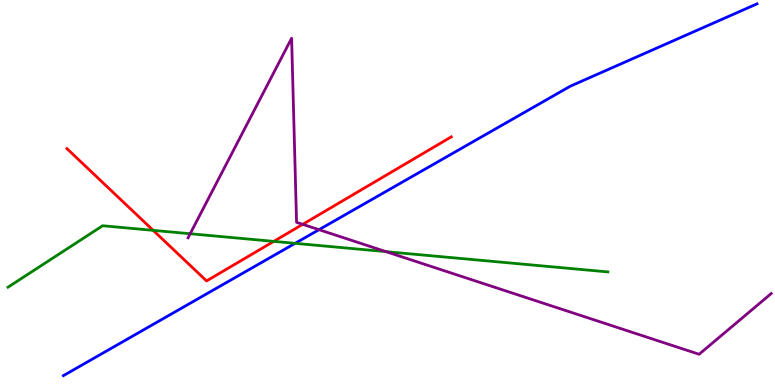[{'lines': ['blue', 'red'], 'intersections': []}, {'lines': ['green', 'red'], 'intersections': [{'x': 1.98, 'y': 4.02}, {'x': 3.53, 'y': 3.73}]}, {'lines': ['purple', 'red'], 'intersections': [{'x': 3.91, 'y': 4.17}]}, {'lines': ['blue', 'green'], 'intersections': [{'x': 3.81, 'y': 3.68}]}, {'lines': ['blue', 'purple'], 'intersections': [{'x': 4.12, 'y': 4.03}]}, {'lines': ['green', 'purple'], 'intersections': [{'x': 2.45, 'y': 3.93}, {'x': 4.98, 'y': 3.46}]}]